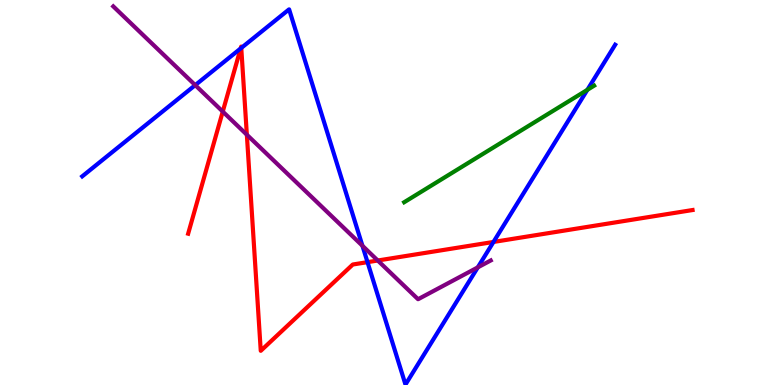[{'lines': ['blue', 'red'], 'intersections': [{'x': 3.11, 'y': 8.74}, {'x': 3.11, 'y': 8.75}, {'x': 4.74, 'y': 3.19}, {'x': 6.37, 'y': 3.72}]}, {'lines': ['green', 'red'], 'intersections': []}, {'lines': ['purple', 'red'], 'intersections': [{'x': 2.87, 'y': 7.1}, {'x': 3.19, 'y': 6.5}, {'x': 4.87, 'y': 3.23}]}, {'lines': ['blue', 'green'], 'intersections': [{'x': 7.58, 'y': 7.67}]}, {'lines': ['blue', 'purple'], 'intersections': [{'x': 2.52, 'y': 7.79}, {'x': 4.68, 'y': 3.62}, {'x': 6.17, 'y': 3.06}]}, {'lines': ['green', 'purple'], 'intersections': []}]